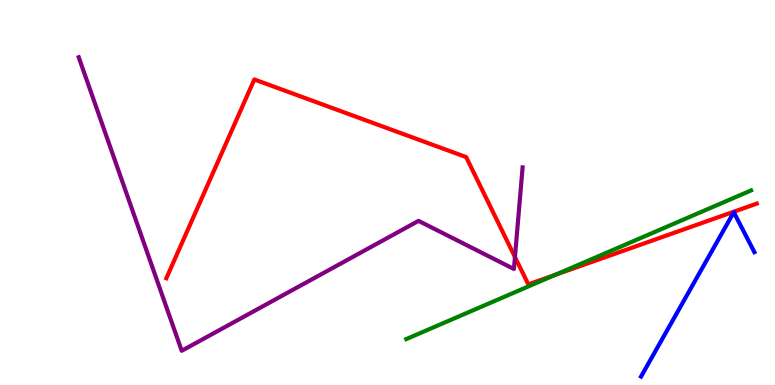[{'lines': ['blue', 'red'], 'intersections': []}, {'lines': ['green', 'red'], 'intersections': [{'x': 7.17, 'y': 2.86}]}, {'lines': ['purple', 'red'], 'intersections': [{'x': 6.64, 'y': 3.32}]}, {'lines': ['blue', 'green'], 'intersections': []}, {'lines': ['blue', 'purple'], 'intersections': []}, {'lines': ['green', 'purple'], 'intersections': []}]